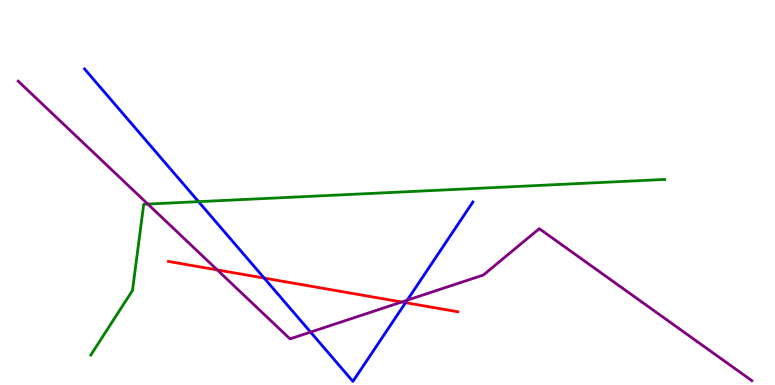[{'lines': ['blue', 'red'], 'intersections': [{'x': 3.41, 'y': 2.78}, {'x': 5.23, 'y': 2.14}]}, {'lines': ['green', 'red'], 'intersections': []}, {'lines': ['purple', 'red'], 'intersections': [{'x': 2.8, 'y': 2.99}, {'x': 5.18, 'y': 2.16}]}, {'lines': ['blue', 'green'], 'intersections': [{'x': 2.56, 'y': 4.76}]}, {'lines': ['blue', 'purple'], 'intersections': [{'x': 4.01, 'y': 1.37}, {'x': 5.25, 'y': 2.2}]}, {'lines': ['green', 'purple'], 'intersections': [{'x': 1.91, 'y': 4.7}]}]